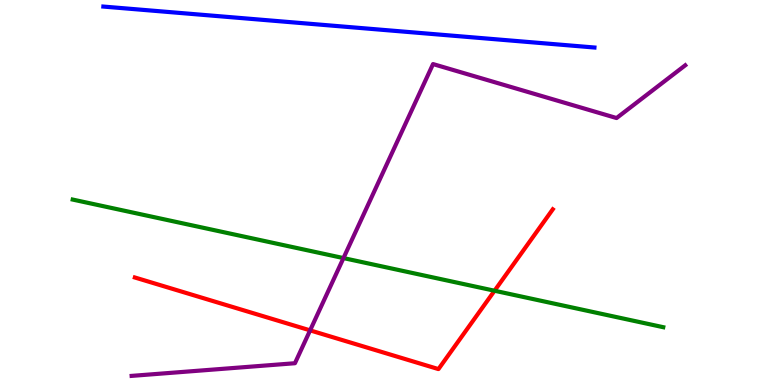[{'lines': ['blue', 'red'], 'intersections': []}, {'lines': ['green', 'red'], 'intersections': [{'x': 6.38, 'y': 2.45}]}, {'lines': ['purple', 'red'], 'intersections': [{'x': 4.0, 'y': 1.42}]}, {'lines': ['blue', 'green'], 'intersections': []}, {'lines': ['blue', 'purple'], 'intersections': []}, {'lines': ['green', 'purple'], 'intersections': [{'x': 4.43, 'y': 3.3}]}]